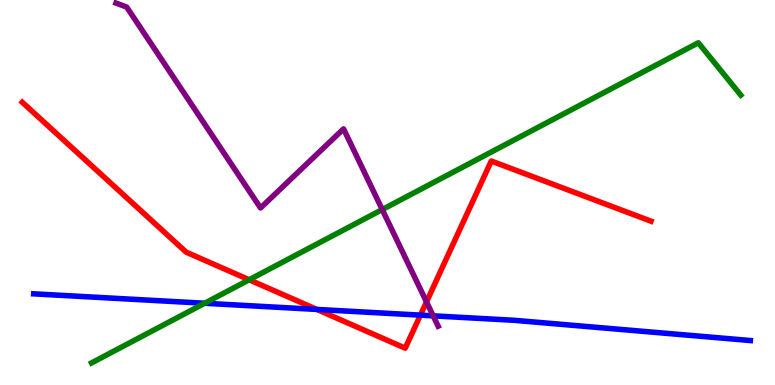[{'lines': ['blue', 'red'], 'intersections': [{'x': 4.09, 'y': 1.96}, {'x': 5.42, 'y': 1.81}]}, {'lines': ['green', 'red'], 'intersections': [{'x': 3.21, 'y': 2.73}]}, {'lines': ['purple', 'red'], 'intersections': [{'x': 5.5, 'y': 2.16}]}, {'lines': ['blue', 'green'], 'intersections': [{'x': 2.64, 'y': 2.12}]}, {'lines': ['blue', 'purple'], 'intersections': [{'x': 5.59, 'y': 1.8}]}, {'lines': ['green', 'purple'], 'intersections': [{'x': 4.93, 'y': 4.56}]}]